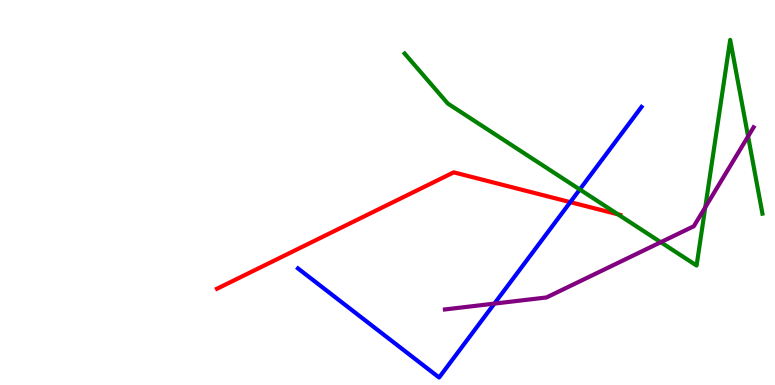[{'lines': ['blue', 'red'], 'intersections': [{'x': 7.36, 'y': 4.75}]}, {'lines': ['green', 'red'], 'intersections': [{'x': 7.97, 'y': 4.43}]}, {'lines': ['purple', 'red'], 'intersections': []}, {'lines': ['blue', 'green'], 'intersections': [{'x': 7.48, 'y': 5.08}]}, {'lines': ['blue', 'purple'], 'intersections': [{'x': 6.38, 'y': 2.11}]}, {'lines': ['green', 'purple'], 'intersections': [{'x': 8.53, 'y': 3.71}, {'x': 9.1, 'y': 4.62}, {'x': 9.65, 'y': 6.46}]}]